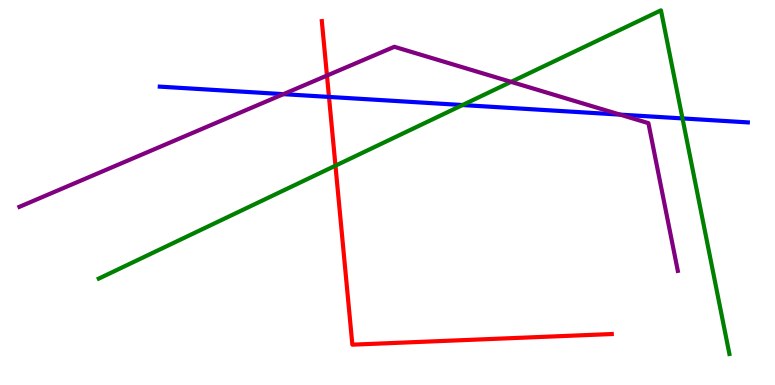[{'lines': ['blue', 'red'], 'intersections': [{'x': 4.24, 'y': 7.48}]}, {'lines': ['green', 'red'], 'intersections': [{'x': 4.33, 'y': 5.7}]}, {'lines': ['purple', 'red'], 'intersections': [{'x': 4.22, 'y': 8.04}]}, {'lines': ['blue', 'green'], 'intersections': [{'x': 5.97, 'y': 7.27}, {'x': 8.81, 'y': 6.92}]}, {'lines': ['blue', 'purple'], 'intersections': [{'x': 3.66, 'y': 7.55}, {'x': 8.0, 'y': 7.02}]}, {'lines': ['green', 'purple'], 'intersections': [{'x': 6.59, 'y': 7.87}]}]